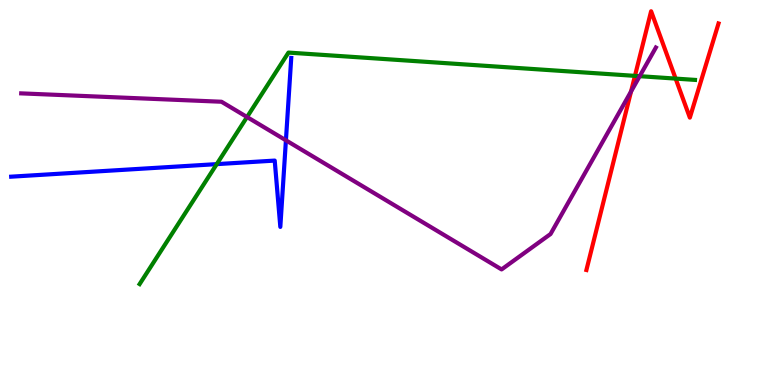[{'lines': ['blue', 'red'], 'intersections': []}, {'lines': ['green', 'red'], 'intersections': [{'x': 8.19, 'y': 8.03}, {'x': 8.72, 'y': 7.96}]}, {'lines': ['purple', 'red'], 'intersections': [{'x': 8.14, 'y': 7.62}]}, {'lines': ['blue', 'green'], 'intersections': [{'x': 2.8, 'y': 5.74}]}, {'lines': ['blue', 'purple'], 'intersections': [{'x': 3.69, 'y': 6.36}]}, {'lines': ['green', 'purple'], 'intersections': [{'x': 3.19, 'y': 6.96}, {'x': 8.25, 'y': 8.02}]}]